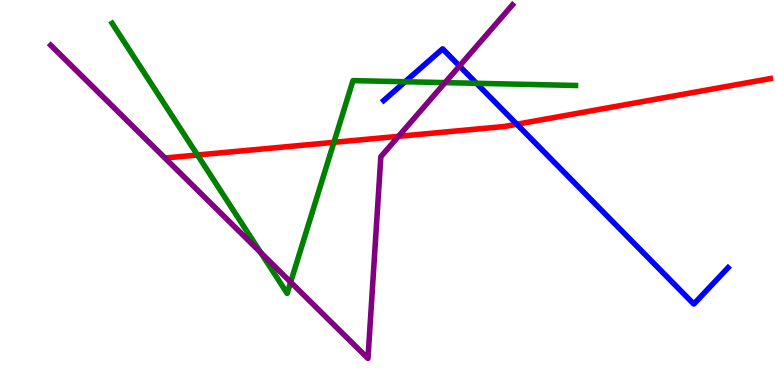[{'lines': ['blue', 'red'], 'intersections': [{'x': 6.67, 'y': 6.77}]}, {'lines': ['green', 'red'], 'intersections': [{'x': 2.55, 'y': 5.97}, {'x': 4.31, 'y': 6.3}]}, {'lines': ['purple', 'red'], 'intersections': [{'x': 5.14, 'y': 6.46}]}, {'lines': ['blue', 'green'], 'intersections': [{'x': 5.23, 'y': 7.88}, {'x': 6.15, 'y': 7.84}]}, {'lines': ['blue', 'purple'], 'intersections': [{'x': 5.93, 'y': 8.29}]}, {'lines': ['green', 'purple'], 'intersections': [{'x': 3.36, 'y': 3.44}, {'x': 3.75, 'y': 2.67}, {'x': 5.74, 'y': 7.85}]}]